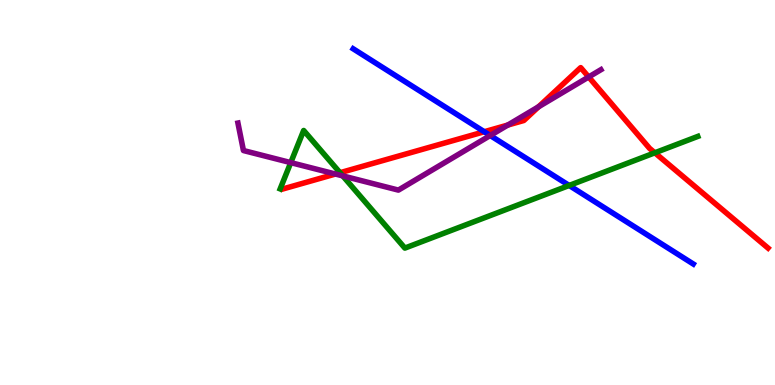[{'lines': ['blue', 'red'], 'intersections': [{'x': 6.25, 'y': 6.58}]}, {'lines': ['green', 'red'], 'intersections': [{'x': 4.39, 'y': 5.51}, {'x': 8.45, 'y': 6.03}]}, {'lines': ['purple', 'red'], 'intersections': [{'x': 4.33, 'y': 5.48}, {'x': 6.55, 'y': 6.75}, {'x': 6.95, 'y': 7.23}, {'x': 7.6, 'y': 8.0}]}, {'lines': ['blue', 'green'], 'intersections': [{'x': 7.34, 'y': 5.18}]}, {'lines': ['blue', 'purple'], 'intersections': [{'x': 6.33, 'y': 6.48}]}, {'lines': ['green', 'purple'], 'intersections': [{'x': 3.75, 'y': 5.78}, {'x': 4.42, 'y': 5.43}]}]